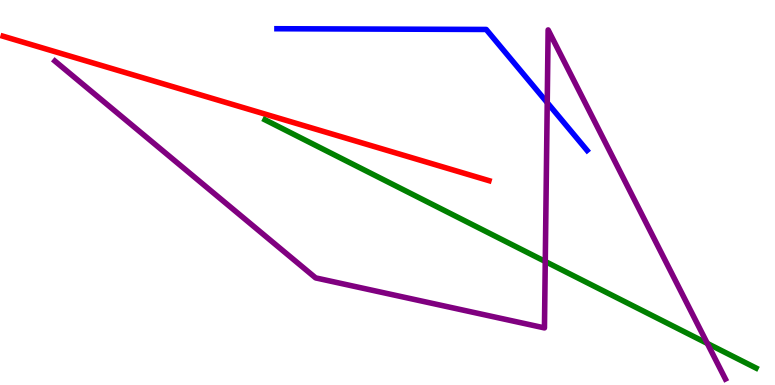[{'lines': ['blue', 'red'], 'intersections': []}, {'lines': ['green', 'red'], 'intersections': []}, {'lines': ['purple', 'red'], 'intersections': []}, {'lines': ['blue', 'green'], 'intersections': []}, {'lines': ['blue', 'purple'], 'intersections': [{'x': 7.06, 'y': 7.33}]}, {'lines': ['green', 'purple'], 'intersections': [{'x': 7.04, 'y': 3.21}, {'x': 9.13, 'y': 1.08}]}]